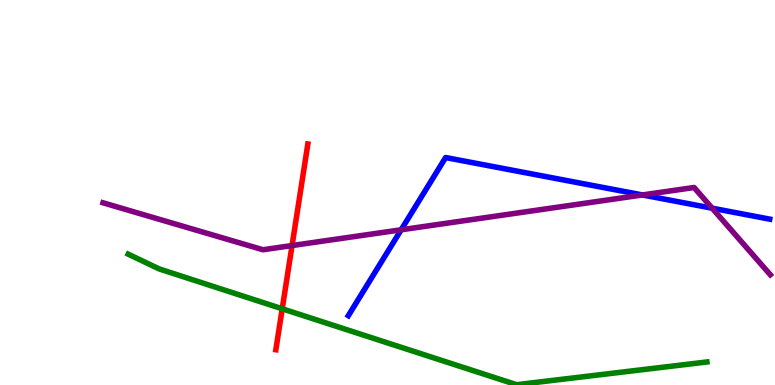[{'lines': ['blue', 'red'], 'intersections': []}, {'lines': ['green', 'red'], 'intersections': [{'x': 3.64, 'y': 1.98}]}, {'lines': ['purple', 'red'], 'intersections': [{'x': 3.77, 'y': 3.62}]}, {'lines': ['blue', 'green'], 'intersections': []}, {'lines': ['blue', 'purple'], 'intersections': [{'x': 5.18, 'y': 4.03}, {'x': 8.29, 'y': 4.94}, {'x': 9.19, 'y': 4.59}]}, {'lines': ['green', 'purple'], 'intersections': []}]